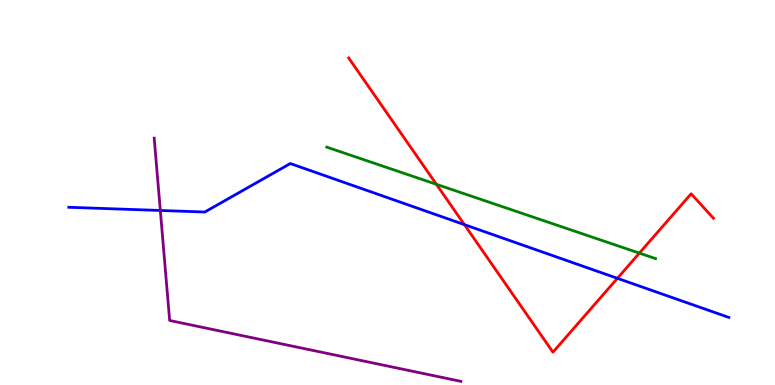[{'lines': ['blue', 'red'], 'intersections': [{'x': 5.99, 'y': 4.17}, {'x': 7.97, 'y': 2.77}]}, {'lines': ['green', 'red'], 'intersections': [{'x': 5.63, 'y': 5.21}, {'x': 8.25, 'y': 3.43}]}, {'lines': ['purple', 'red'], 'intersections': []}, {'lines': ['blue', 'green'], 'intersections': []}, {'lines': ['blue', 'purple'], 'intersections': [{'x': 2.07, 'y': 4.53}]}, {'lines': ['green', 'purple'], 'intersections': []}]